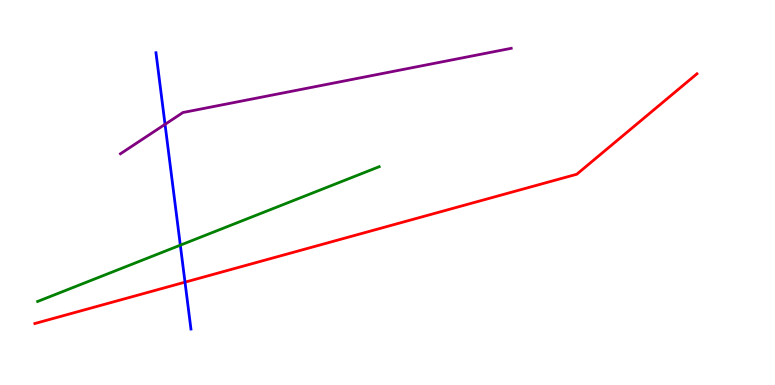[{'lines': ['blue', 'red'], 'intersections': [{'x': 2.39, 'y': 2.67}]}, {'lines': ['green', 'red'], 'intersections': []}, {'lines': ['purple', 'red'], 'intersections': []}, {'lines': ['blue', 'green'], 'intersections': [{'x': 2.33, 'y': 3.63}]}, {'lines': ['blue', 'purple'], 'intersections': [{'x': 2.13, 'y': 6.77}]}, {'lines': ['green', 'purple'], 'intersections': []}]